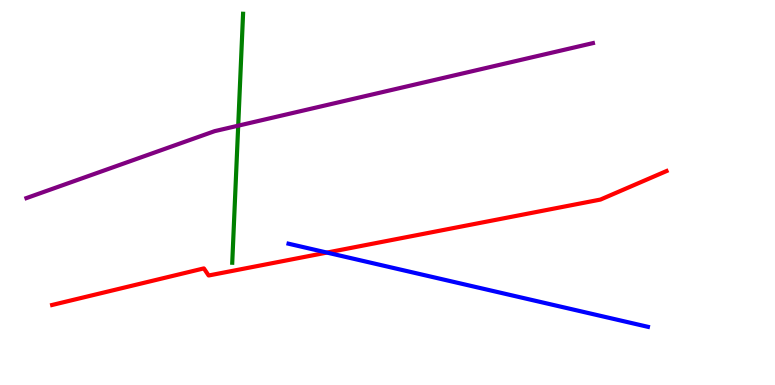[{'lines': ['blue', 'red'], 'intersections': [{'x': 4.22, 'y': 3.44}]}, {'lines': ['green', 'red'], 'intersections': []}, {'lines': ['purple', 'red'], 'intersections': []}, {'lines': ['blue', 'green'], 'intersections': []}, {'lines': ['blue', 'purple'], 'intersections': []}, {'lines': ['green', 'purple'], 'intersections': [{'x': 3.07, 'y': 6.74}]}]